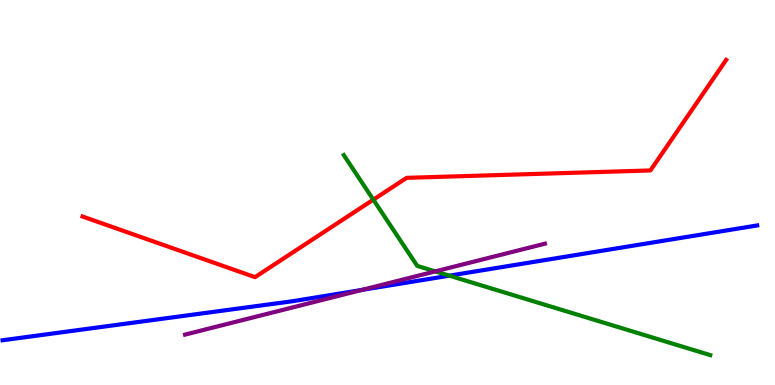[{'lines': ['blue', 'red'], 'intersections': []}, {'lines': ['green', 'red'], 'intersections': [{'x': 4.82, 'y': 4.81}]}, {'lines': ['purple', 'red'], 'intersections': []}, {'lines': ['blue', 'green'], 'intersections': [{'x': 5.8, 'y': 2.84}]}, {'lines': ['blue', 'purple'], 'intersections': [{'x': 4.67, 'y': 2.47}]}, {'lines': ['green', 'purple'], 'intersections': [{'x': 5.62, 'y': 2.95}]}]